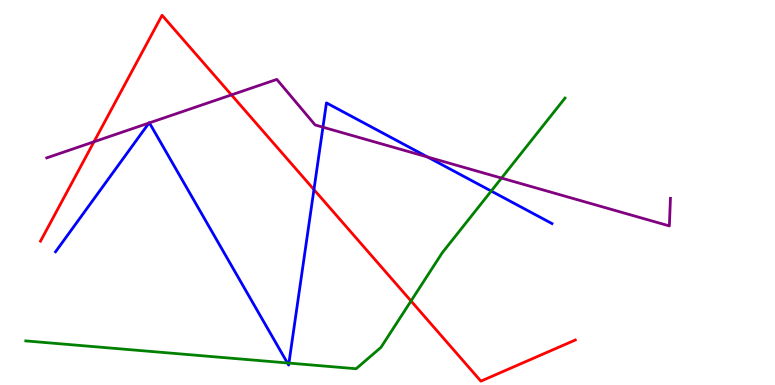[{'lines': ['blue', 'red'], 'intersections': [{'x': 4.05, 'y': 5.08}]}, {'lines': ['green', 'red'], 'intersections': [{'x': 5.3, 'y': 2.18}]}, {'lines': ['purple', 'red'], 'intersections': [{'x': 1.21, 'y': 6.32}, {'x': 2.99, 'y': 7.54}]}, {'lines': ['blue', 'green'], 'intersections': [{'x': 3.71, 'y': 0.573}, {'x': 3.73, 'y': 0.569}, {'x': 6.34, 'y': 5.04}]}, {'lines': ['blue', 'purple'], 'intersections': [{'x': 1.92, 'y': 6.8}, {'x': 1.93, 'y': 6.81}, {'x': 4.17, 'y': 6.7}, {'x': 5.52, 'y': 5.92}]}, {'lines': ['green', 'purple'], 'intersections': [{'x': 6.47, 'y': 5.37}]}]